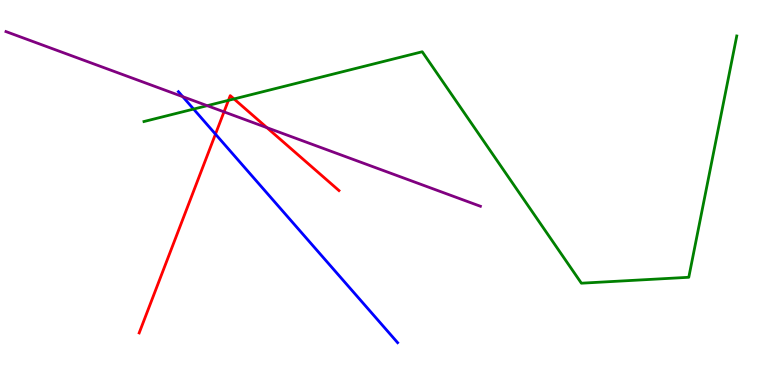[{'lines': ['blue', 'red'], 'intersections': [{'x': 2.78, 'y': 6.52}]}, {'lines': ['green', 'red'], 'intersections': [{'x': 2.95, 'y': 7.39}, {'x': 3.02, 'y': 7.43}]}, {'lines': ['purple', 'red'], 'intersections': [{'x': 2.89, 'y': 7.09}, {'x': 3.44, 'y': 6.68}]}, {'lines': ['blue', 'green'], 'intersections': [{'x': 2.5, 'y': 7.17}]}, {'lines': ['blue', 'purple'], 'intersections': [{'x': 2.36, 'y': 7.49}]}, {'lines': ['green', 'purple'], 'intersections': [{'x': 2.67, 'y': 7.26}]}]